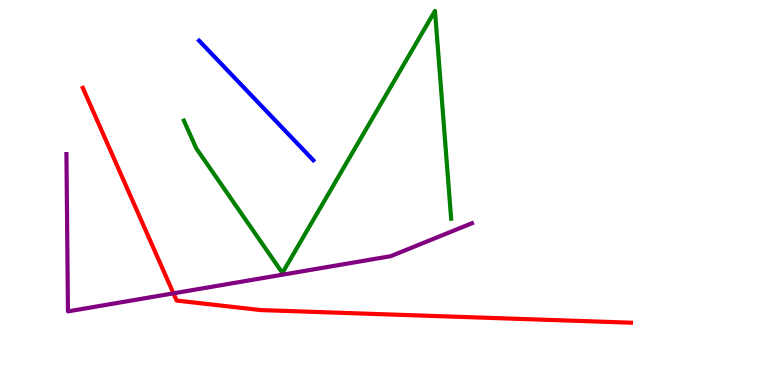[{'lines': ['blue', 'red'], 'intersections': []}, {'lines': ['green', 'red'], 'intersections': []}, {'lines': ['purple', 'red'], 'intersections': [{'x': 2.24, 'y': 2.38}]}, {'lines': ['blue', 'green'], 'intersections': []}, {'lines': ['blue', 'purple'], 'intersections': []}, {'lines': ['green', 'purple'], 'intersections': []}]